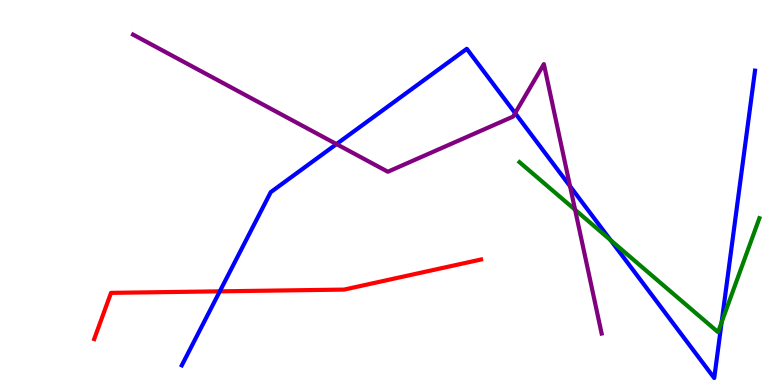[{'lines': ['blue', 'red'], 'intersections': [{'x': 2.84, 'y': 2.43}]}, {'lines': ['green', 'red'], 'intersections': []}, {'lines': ['purple', 'red'], 'intersections': []}, {'lines': ['blue', 'green'], 'intersections': [{'x': 7.88, 'y': 3.76}, {'x': 9.31, 'y': 1.63}]}, {'lines': ['blue', 'purple'], 'intersections': [{'x': 4.34, 'y': 6.26}, {'x': 6.65, 'y': 7.06}, {'x': 7.36, 'y': 5.16}]}, {'lines': ['green', 'purple'], 'intersections': [{'x': 7.42, 'y': 4.55}]}]